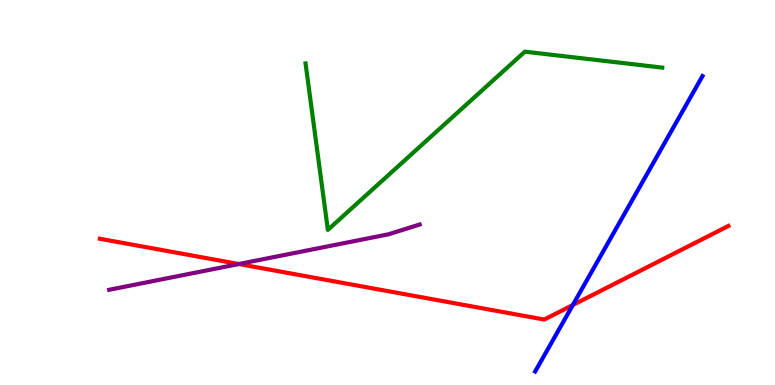[{'lines': ['blue', 'red'], 'intersections': [{'x': 7.39, 'y': 2.08}]}, {'lines': ['green', 'red'], 'intersections': []}, {'lines': ['purple', 'red'], 'intersections': [{'x': 3.08, 'y': 3.14}]}, {'lines': ['blue', 'green'], 'intersections': []}, {'lines': ['blue', 'purple'], 'intersections': []}, {'lines': ['green', 'purple'], 'intersections': []}]